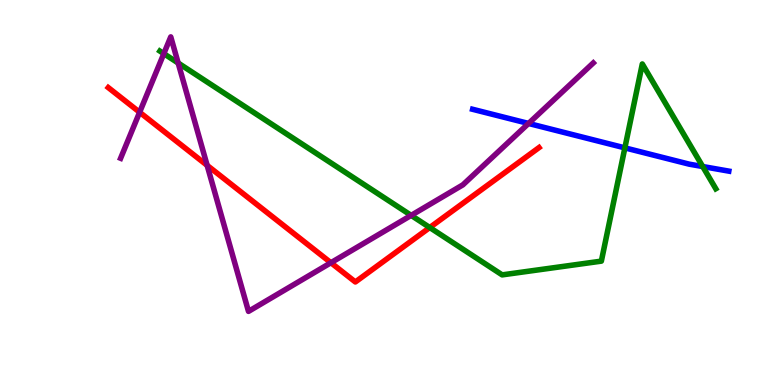[{'lines': ['blue', 'red'], 'intersections': []}, {'lines': ['green', 'red'], 'intersections': [{'x': 5.55, 'y': 4.09}]}, {'lines': ['purple', 'red'], 'intersections': [{'x': 1.8, 'y': 7.08}, {'x': 2.67, 'y': 5.7}, {'x': 4.27, 'y': 3.18}]}, {'lines': ['blue', 'green'], 'intersections': [{'x': 8.06, 'y': 6.16}, {'x': 9.07, 'y': 5.67}]}, {'lines': ['blue', 'purple'], 'intersections': [{'x': 6.82, 'y': 6.79}]}, {'lines': ['green', 'purple'], 'intersections': [{'x': 2.11, 'y': 8.61}, {'x': 2.3, 'y': 8.36}, {'x': 5.31, 'y': 4.41}]}]